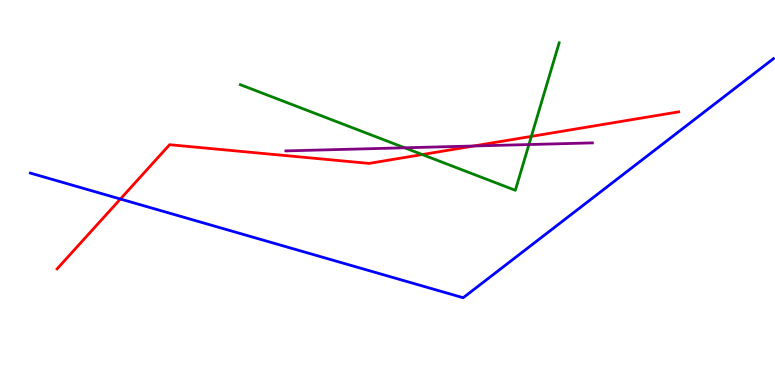[{'lines': ['blue', 'red'], 'intersections': [{'x': 1.55, 'y': 4.83}]}, {'lines': ['green', 'red'], 'intersections': [{'x': 5.45, 'y': 5.99}, {'x': 6.86, 'y': 6.46}]}, {'lines': ['purple', 'red'], 'intersections': [{'x': 6.11, 'y': 6.21}]}, {'lines': ['blue', 'green'], 'intersections': []}, {'lines': ['blue', 'purple'], 'intersections': []}, {'lines': ['green', 'purple'], 'intersections': [{'x': 5.22, 'y': 6.16}, {'x': 6.82, 'y': 6.25}]}]